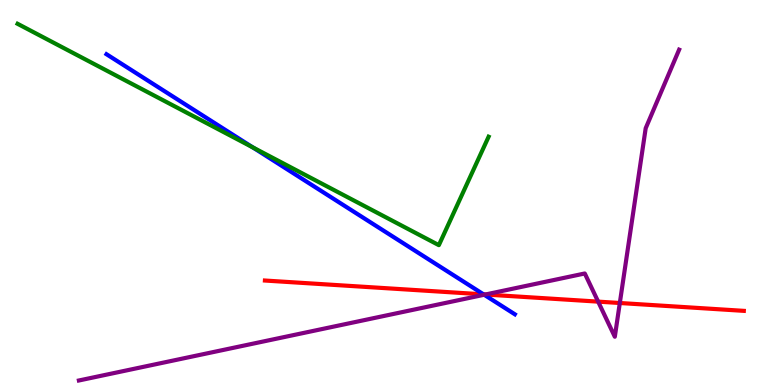[{'lines': ['blue', 'red'], 'intersections': [{'x': 6.24, 'y': 2.35}]}, {'lines': ['green', 'red'], 'intersections': []}, {'lines': ['purple', 'red'], 'intersections': [{'x': 6.26, 'y': 2.35}, {'x': 7.72, 'y': 2.17}, {'x': 8.0, 'y': 2.13}]}, {'lines': ['blue', 'green'], 'intersections': [{'x': 3.26, 'y': 6.17}]}, {'lines': ['blue', 'purple'], 'intersections': [{'x': 6.25, 'y': 2.34}]}, {'lines': ['green', 'purple'], 'intersections': []}]